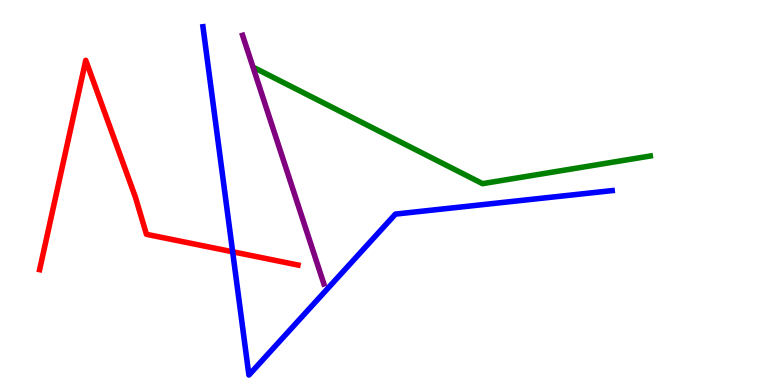[{'lines': ['blue', 'red'], 'intersections': [{'x': 3.0, 'y': 3.46}]}, {'lines': ['green', 'red'], 'intersections': []}, {'lines': ['purple', 'red'], 'intersections': []}, {'lines': ['blue', 'green'], 'intersections': []}, {'lines': ['blue', 'purple'], 'intersections': []}, {'lines': ['green', 'purple'], 'intersections': []}]